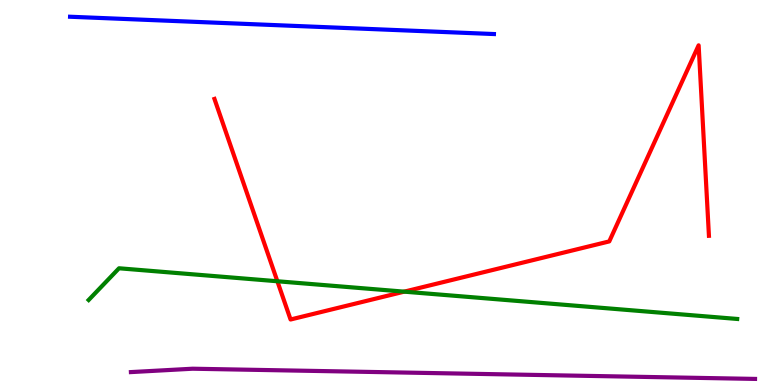[{'lines': ['blue', 'red'], 'intersections': []}, {'lines': ['green', 'red'], 'intersections': [{'x': 3.58, 'y': 2.69}, {'x': 5.22, 'y': 2.42}]}, {'lines': ['purple', 'red'], 'intersections': []}, {'lines': ['blue', 'green'], 'intersections': []}, {'lines': ['blue', 'purple'], 'intersections': []}, {'lines': ['green', 'purple'], 'intersections': []}]